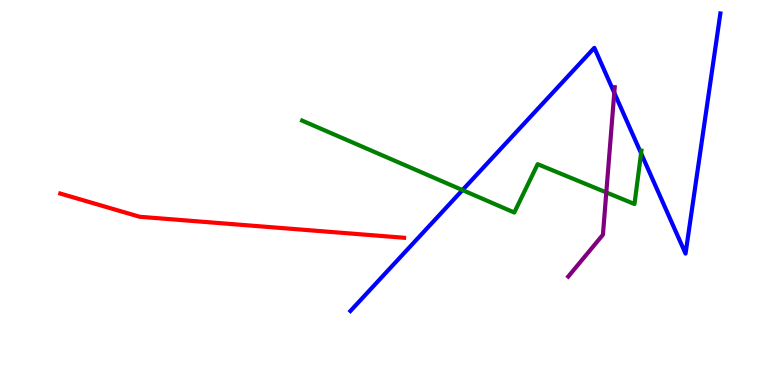[{'lines': ['blue', 'red'], 'intersections': []}, {'lines': ['green', 'red'], 'intersections': []}, {'lines': ['purple', 'red'], 'intersections': []}, {'lines': ['blue', 'green'], 'intersections': [{'x': 5.97, 'y': 5.06}, {'x': 8.27, 'y': 6.02}]}, {'lines': ['blue', 'purple'], 'intersections': [{'x': 7.93, 'y': 7.59}]}, {'lines': ['green', 'purple'], 'intersections': [{'x': 7.82, 'y': 5.0}]}]